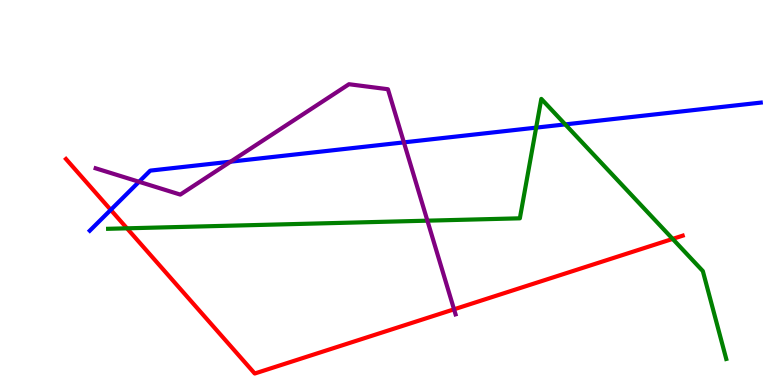[{'lines': ['blue', 'red'], 'intersections': [{'x': 1.43, 'y': 4.55}]}, {'lines': ['green', 'red'], 'intersections': [{'x': 1.64, 'y': 4.07}, {'x': 8.68, 'y': 3.79}]}, {'lines': ['purple', 'red'], 'intersections': [{'x': 5.86, 'y': 1.97}]}, {'lines': ['blue', 'green'], 'intersections': [{'x': 6.92, 'y': 6.68}, {'x': 7.29, 'y': 6.77}]}, {'lines': ['blue', 'purple'], 'intersections': [{'x': 1.79, 'y': 5.28}, {'x': 2.98, 'y': 5.8}, {'x': 5.21, 'y': 6.3}]}, {'lines': ['green', 'purple'], 'intersections': [{'x': 5.51, 'y': 4.27}]}]